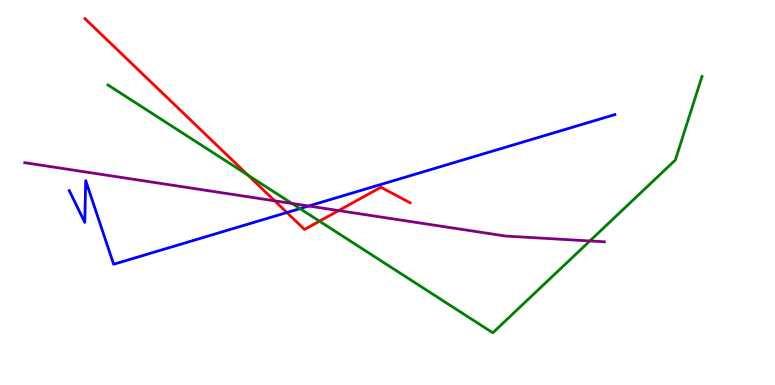[{'lines': ['blue', 'red'], 'intersections': [{'x': 3.7, 'y': 4.48}]}, {'lines': ['green', 'red'], 'intersections': [{'x': 3.2, 'y': 5.45}, {'x': 4.12, 'y': 4.25}]}, {'lines': ['purple', 'red'], 'intersections': [{'x': 3.54, 'y': 4.78}, {'x': 4.37, 'y': 4.53}]}, {'lines': ['blue', 'green'], 'intersections': [{'x': 3.87, 'y': 4.58}]}, {'lines': ['blue', 'purple'], 'intersections': [{'x': 3.98, 'y': 4.65}]}, {'lines': ['green', 'purple'], 'intersections': [{'x': 3.77, 'y': 4.72}, {'x': 7.61, 'y': 3.74}]}]